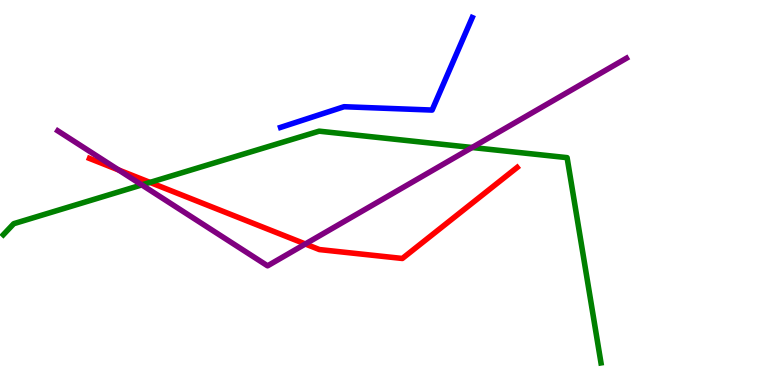[{'lines': ['blue', 'red'], 'intersections': []}, {'lines': ['green', 'red'], 'intersections': [{'x': 1.94, 'y': 5.26}]}, {'lines': ['purple', 'red'], 'intersections': [{'x': 1.53, 'y': 5.59}, {'x': 3.94, 'y': 3.66}]}, {'lines': ['blue', 'green'], 'intersections': []}, {'lines': ['blue', 'purple'], 'intersections': []}, {'lines': ['green', 'purple'], 'intersections': [{'x': 1.83, 'y': 5.2}, {'x': 6.09, 'y': 6.17}]}]